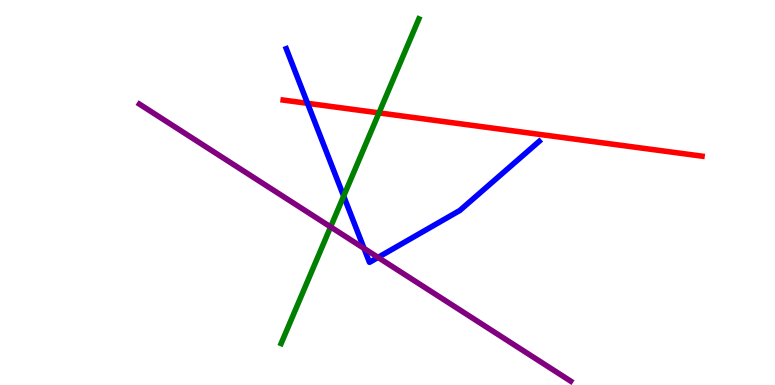[{'lines': ['blue', 'red'], 'intersections': [{'x': 3.97, 'y': 7.32}]}, {'lines': ['green', 'red'], 'intersections': [{'x': 4.89, 'y': 7.07}]}, {'lines': ['purple', 'red'], 'intersections': []}, {'lines': ['blue', 'green'], 'intersections': [{'x': 4.43, 'y': 4.91}]}, {'lines': ['blue', 'purple'], 'intersections': [{'x': 4.7, 'y': 3.55}, {'x': 4.88, 'y': 3.31}]}, {'lines': ['green', 'purple'], 'intersections': [{'x': 4.27, 'y': 4.11}]}]